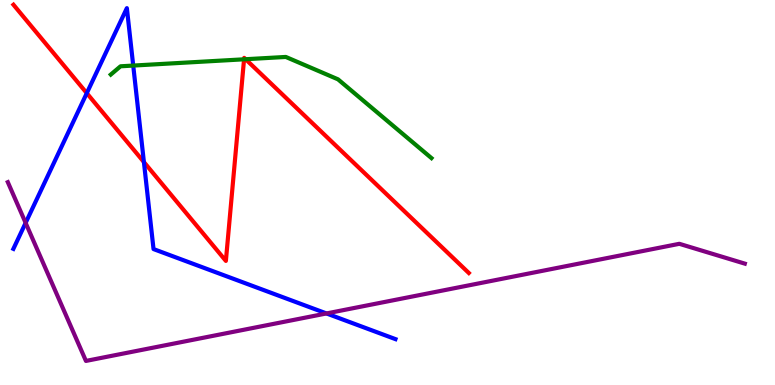[{'lines': ['blue', 'red'], 'intersections': [{'x': 1.12, 'y': 7.58}, {'x': 1.86, 'y': 5.79}]}, {'lines': ['green', 'red'], 'intersections': [{'x': 3.15, 'y': 8.46}, {'x': 3.17, 'y': 8.46}]}, {'lines': ['purple', 'red'], 'intersections': []}, {'lines': ['blue', 'green'], 'intersections': [{'x': 1.72, 'y': 8.3}]}, {'lines': ['blue', 'purple'], 'intersections': [{'x': 0.331, 'y': 4.21}, {'x': 4.21, 'y': 1.86}]}, {'lines': ['green', 'purple'], 'intersections': []}]